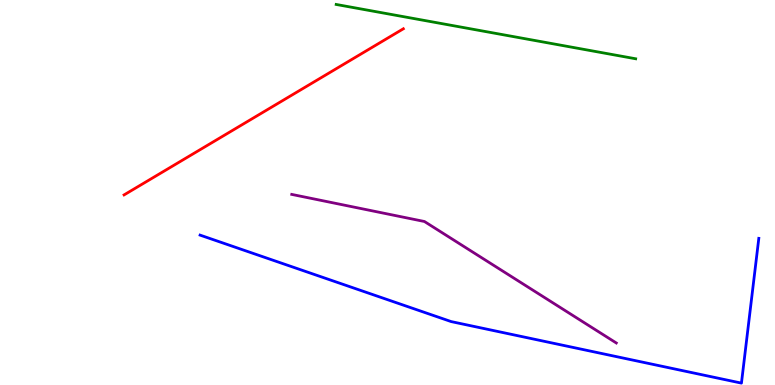[{'lines': ['blue', 'red'], 'intersections': []}, {'lines': ['green', 'red'], 'intersections': []}, {'lines': ['purple', 'red'], 'intersections': []}, {'lines': ['blue', 'green'], 'intersections': []}, {'lines': ['blue', 'purple'], 'intersections': []}, {'lines': ['green', 'purple'], 'intersections': []}]